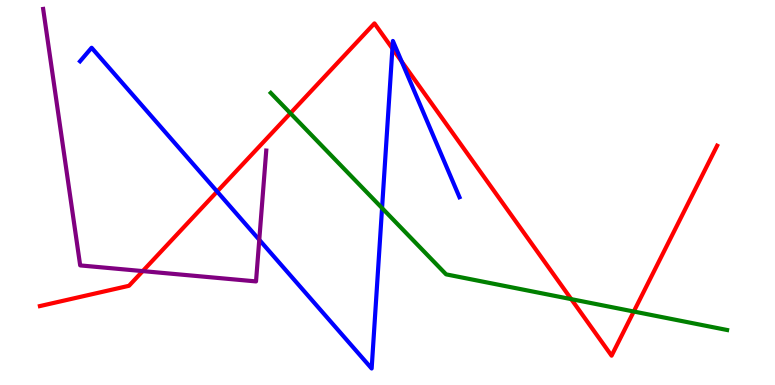[{'lines': ['blue', 'red'], 'intersections': [{'x': 2.8, 'y': 5.02}, {'x': 5.06, 'y': 8.74}, {'x': 5.18, 'y': 8.4}]}, {'lines': ['green', 'red'], 'intersections': [{'x': 3.75, 'y': 7.06}, {'x': 7.37, 'y': 2.23}, {'x': 8.18, 'y': 1.91}]}, {'lines': ['purple', 'red'], 'intersections': [{'x': 1.84, 'y': 2.96}]}, {'lines': ['blue', 'green'], 'intersections': [{'x': 4.93, 'y': 4.6}]}, {'lines': ['blue', 'purple'], 'intersections': [{'x': 3.35, 'y': 3.77}]}, {'lines': ['green', 'purple'], 'intersections': []}]